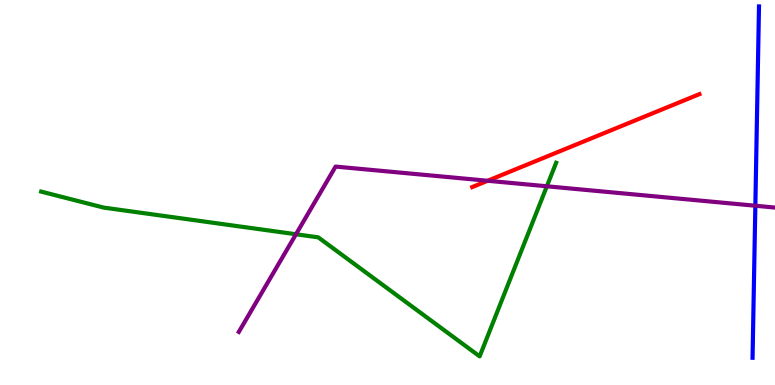[{'lines': ['blue', 'red'], 'intersections': []}, {'lines': ['green', 'red'], 'intersections': []}, {'lines': ['purple', 'red'], 'intersections': [{'x': 6.29, 'y': 5.3}]}, {'lines': ['blue', 'green'], 'intersections': []}, {'lines': ['blue', 'purple'], 'intersections': [{'x': 9.75, 'y': 4.66}]}, {'lines': ['green', 'purple'], 'intersections': [{'x': 3.82, 'y': 3.92}, {'x': 7.06, 'y': 5.16}]}]